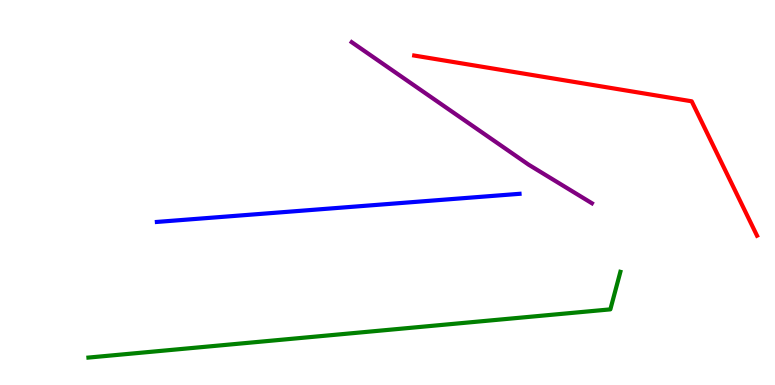[{'lines': ['blue', 'red'], 'intersections': []}, {'lines': ['green', 'red'], 'intersections': []}, {'lines': ['purple', 'red'], 'intersections': []}, {'lines': ['blue', 'green'], 'intersections': []}, {'lines': ['blue', 'purple'], 'intersections': []}, {'lines': ['green', 'purple'], 'intersections': []}]